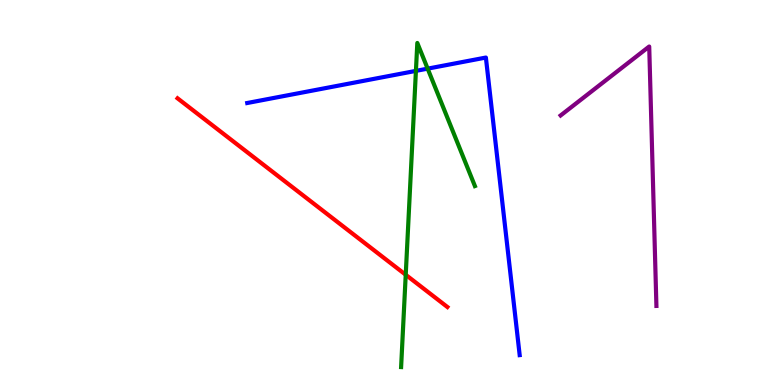[{'lines': ['blue', 'red'], 'intersections': []}, {'lines': ['green', 'red'], 'intersections': [{'x': 5.24, 'y': 2.86}]}, {'lines': ['purple', 'red'], 'intersections': []}, {'lines': ['blue', 'green'], 'intersections': [{'x': 5.37, 'y': 8.16}, {'x': 5.52, 'y': 8.22}]}, {'lines': ['blue', 'purple'], 'intersections': []}, {'lines': ['green', 'purple'], 'intersections': []}]